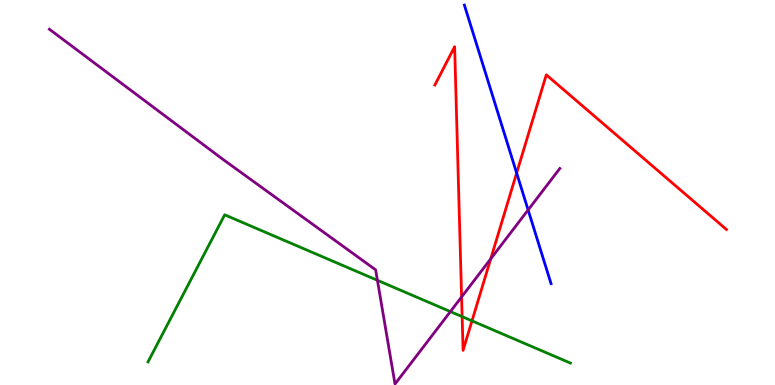[{'lines': ['blue', 'red'], 'intersections': [{'x': 6.67, 'y': 5.51}]}, {'lines': ['green', 'red'], 'intersections': [{'x': 5.96, 'y': 1.78}, {'x': 6.09, 'y': 1.67}]}, {'lines': ['purple', 'red'], 'intersections': [{'x': 5.96, 'y': 2.29}, {'x': 6.33, 'y': 3.28}]}, {'lines': ['blue', 'green'], 'intersections': []}, {'lines': ['blue', 'purple'], 'intersections': [{'x': 6.81, 'y': 4.55}]}, {'lines': ['green', 'purple'], 'intersections': [{'x': 4.87, 'y': 2.72}, {'x': 5.81, 'y': 1.91}]}]